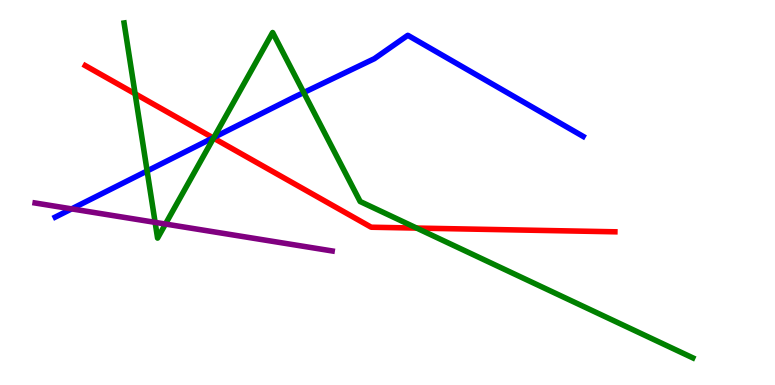[{'lines': ['blue', 'red'], 'intersections': [{'x': 2.75, 'y': 6.42}]}, {'lines': ['green', 'red'], 'intersections': [{'x': 1.74, 'y': 7.56}, {'x': 2.76, 'y': 6.41}, {'x': 5.38, 'y': 4.08}]}, {'lines': ['purple', 'red'], 'intersections': []}, {'lines': ['blue', 'green'], 'intersections': [{'x': 1.9, 'y': 5.56}, {'x': 2.76, 'y': 6.43}, {'x': 3.92, 'y': 7.6}]}, {'lines': ['blue', 'purple'], 'intersections': [{'x': 0.924, 'y': 4.57}]}, {'lines': ['green', 'purple'], 'intersections': [{'x': 2.0, 'y': 4.22}, {'x': 2.13, 'y': 4.18}]}]